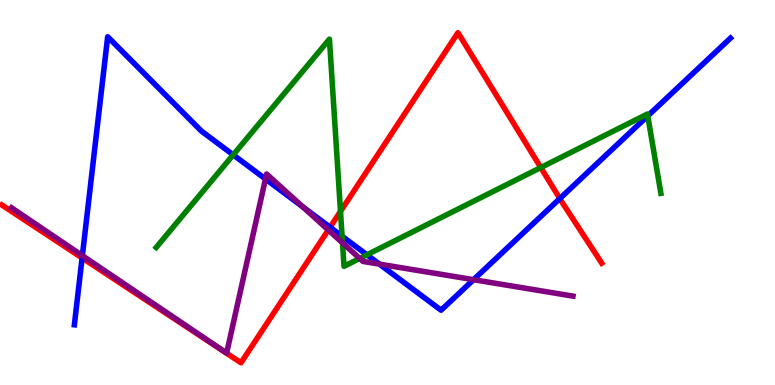[{'lines': ['blue', 'red'], 'intersections': [{'x': 1.06, 'y': 3.3}, {'x': 4.26, 'y': 4.1}, {'x': 7.22, 'y': 4.84}]}, {'lines': ['green', 'red'], 'intersections': [{'x': 4.39, 'y': 4.51}, {'x': 6.98, 'y': 5.65}]}, {'lines': ['purple', 'red'], 'intersections': [{'x': 4.24, 'y': 4.03}]}, {'lines': ['blue', 'green'], 'intersections': [{'x': 3.01, 'y': 5.98}, {'x': 4.41, 'y': 3.86}, {'x': 4.73, 'y': 3.38}, {'x': 8.36, 'y': 6.99}]}, {'lines': ['blue', 'purple'], 'intersections': [{'x': 1.06, 'y': 3.36}, {'x': 3.43, 'y': 5.35}, {'x': 3.91, 'y': 4.62}, {'x': 4.9, 'y': 3.14}, {'x': 6.11, 'y': 2.74}]}, {'lines': ['green', 'purple'], 'intersections': [{'x': 4.42, 'y': 3.69}, {'x': 4.64, 'y': 3.29}]}]